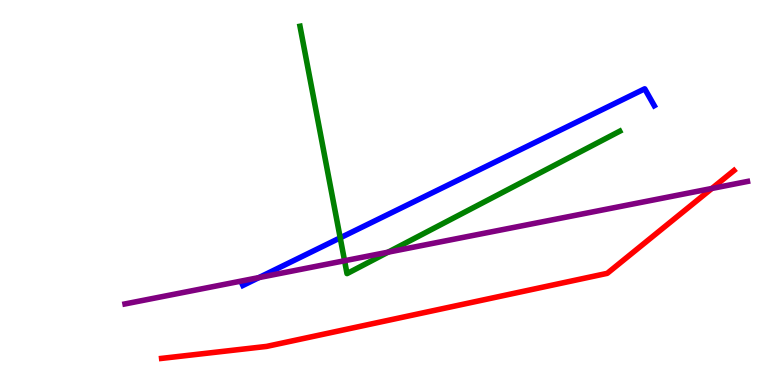[{'lines': ['blue', 'red'], 'intersections': []}, {'lines': ['green', 'red'], 'intersections': []}, {'lines': ['purple', 'red'], 'intersections': [{'x': 9.19, 'y': 5.1}]}, {'lines': ['blue', 'green'], 'intersections': [{'x': 4.39, 'y': 3.82}]}, {'lines': ['blue', 'purple'], 'intersections': [{'x': 3.34, 'y': 2.79}]}, {'lines': ['green', 'purple'], 'intersections': [{'x': 4.45, 'y': 3.23}, {'x': 5.01, 'y': 3.45}]}]